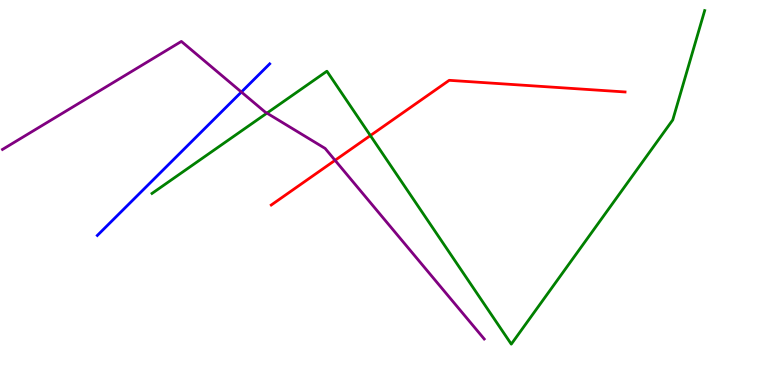[{'lines': ['blue', 'red'], 'intersections': []}, {'lines': ['green', 'red'], 'intersections': [{'x': 4.78, 'y': 6.48}]}, {'lines': ['purple', 'red'], 'intersections': [{'x': 4.32, 'y': 5.84}]}, {'lines': ['blue', 'green'], 'intersections': []}, {'lines': ['blue', 'purple'], 'intersections': [{'x': 3.11, 'y': 7.61}]}, {'lines': ['green', 'purple'], 'intersections': [{'x': 3.44, 'y': 7.06}]}]